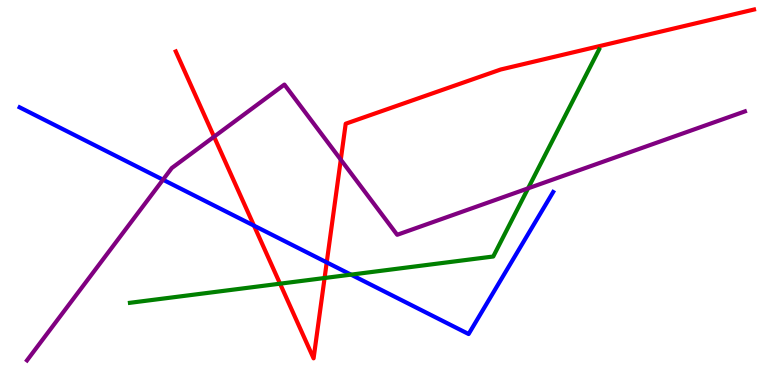[{'lines': ['blue', 'red'], 'intersections': [{'x': 3.28, 'y': 4.14}, {'x': 4.22, 'y': 3.18}]}, {'lines': ['green', 'red'], 'intersections': [{'x': 3.61, 'y': 2.63}, {'x': 4.19, 'y': 2.78}]}, {'lines': ['purple', 'red'], 'intersections': [{'x': 2.76, 'y': 6.45}, {'x': 4.4, 'y': 5.85}]}, {'lines': ['blue', 'green'], 'intersections': [{'x': 4.53, 'y': 2.87}]}, {'lines': ['blue', 'purple'], 'intersections': [{'x': 2.1, 'y': 5.33}]}, {'lines': ['green', 'purple'], 'intersections': [{'x': 6.81, 'y': 5.11}]}]